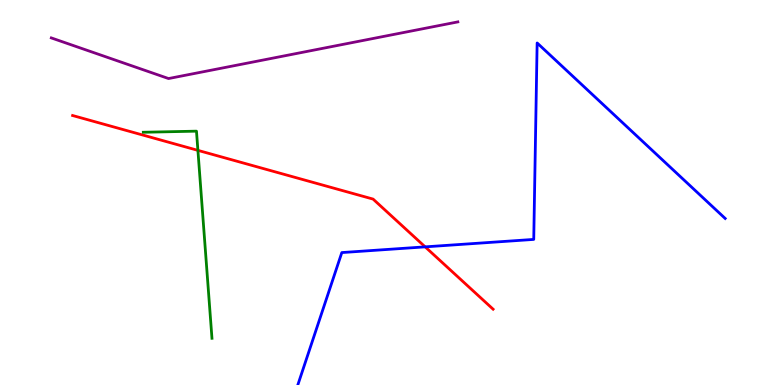[{'lines': ['blue', 'red'], 'intersections': [{'x': 5.49, 'y': 3.59}]}, {'lines': ['green', 'red'], 'intersections': [{'x': 2.55, 'y': 6.09}]}, {'lines': ['purple', 'red'], 'intersections': []}, {'lines': ['blue', 'green'], 'intersections': []}, {'lines': ['blue', 'purple'], 'intersections': []}, {'lines': ['green', 'purple'], 'intersections': []}]